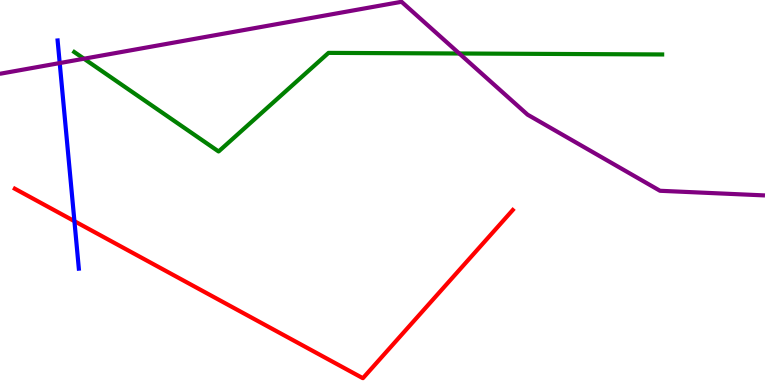[{'lines': ['blue', 'red'], 'intersections': [{'x': 0.96, 'y': 4.26}]}, {'lines': ['green', 'red'], 'intersections': []}, {'lines': ['purple', 'red'], 'intersections': []}, {'lines': ['blue', 'green'], 'intersections': []}, {'lines': ['blue', 'purple'], 'intersections': [{'x': 0.77, 'y': 8.36}]}, {'lines': ['green', 'purple'], 'intersections': [{'x': 1.08, 'y': 8.47}, {'x': 5.93, 'y': 8.61}]}]